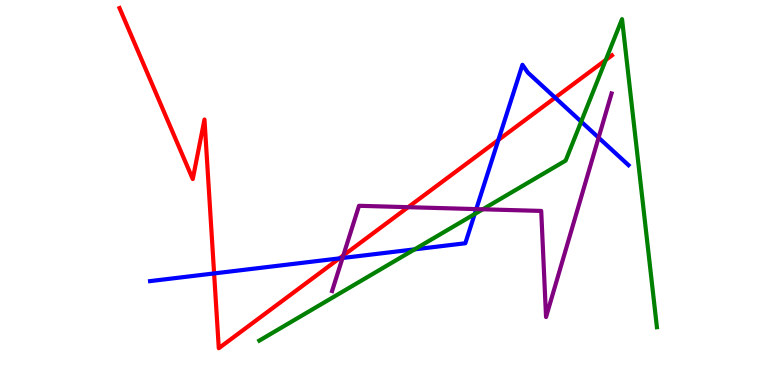[{'lines': ['blue', 'red'], 'intersections': [{'x': 2.76, 'y': 2.9}, {'x': 4.38, 'y': 3.29}, {'x': 6.43, 'y': 6.36}, {'x': 7.16, 'y': 7.46}]}, {'lines': ['green', 'red'], 'intersections': [{'x': 7.82, 'y': 8.44}]}, {'lines': ['purple', 'red'], 'intersections': [{'x': 4.43, 'y': 3.36}, {'x': 5.27, 'y': 4.62}]}, {'lines': ['blue', 'green'], 'intersections': [{'x': 5.35, 'y': 3.52}, {'x': 6.12, 'y': 4.44}, {'x': 7.5, 'y': 6.84}]}, {'lines': ['blue', 'purple'], 'intersections': [{'x': 4.42, 'y': 3.3}, {'x': 6.15, 'y': 4.57}, {'x': 7.72, 'y': 6.42}]}, {'lines': ['green', 'purple'], 'intersections': [{'x': 6.23, 'y': 4.56}]}]